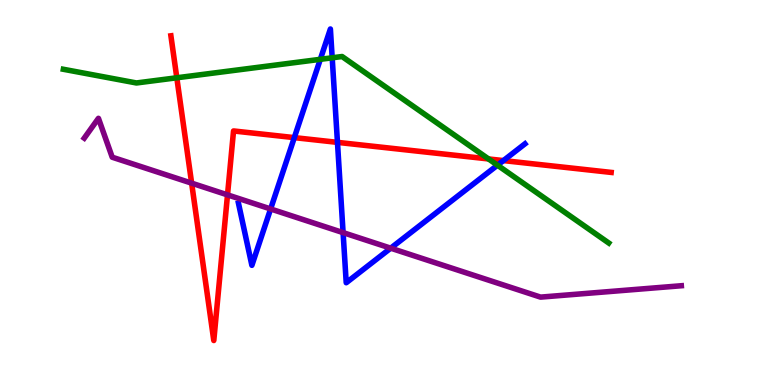[{'lines': ['blue', 'red'], 'intersections': [{'x': 3.8, 'y': 6.43}, {'x': 4.35, 'y': 6.3}, {'x': 6.5, 'y': 5.83}]}, {'lines': ['green', 'red'], 'intersections': [{'x': 2.28, 'y': 7.98}, {'x': 6.3, 'y': 5.87}]}, {'lines': ['purple', 'red'], 'intersections': [{'x': 2.47, 'y': 5.24}, {'x': 2.94, 'y': 4.94}]}, {'lines': ['blue', 'green'], 'intersections': [{'x': 4.13, 'y': 8.46}, {'x': 4.29, 'y': 8.5}, {'x': 6.42, 'y': 5.71}]}, {'lines': ['blue', 'purple'], 'intersections': [{'x': 3.49, 'y': 4.57}, {'x': 4.43, 'y': 3.96}, {'x': 5.04, 'y': 3.55}]}, {'lines': ['green', 'purple'], 'intersections': []}]